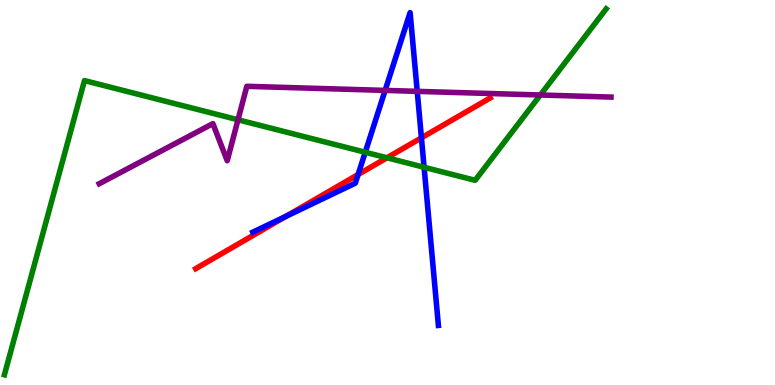[{'lines': ['blue', 'red'], 'intersections': [{'x': 3.69, 'y': 4.38}, {'x': 4.62, 'y': 5.47}, {'x': 5.44, 'y': 6.42}]}, {'lines': ['green', 'red'], 'intersections': [{'x': 4.99, 'y': 5.9}]}, {'lines': ['purple', 'red'], 'intersections': []}, {'lines': ['blue', 'green'], 'intersections': [{'x': 4.71, 'y': 6.05}, {'x': 5.47, 'y': 5.66}]}, {'lines': ['blue', 'purple'], 'intersections': [{'x': 4.97, 'y': 7.65}, {'x': 5.38, 'y': 7.63}]}, {'lines': ['green', 'purple'], 'intersections': [{'x': 3.07, 'y': 6.89}, {'x': 6.97, 'y': 7.53}]}]